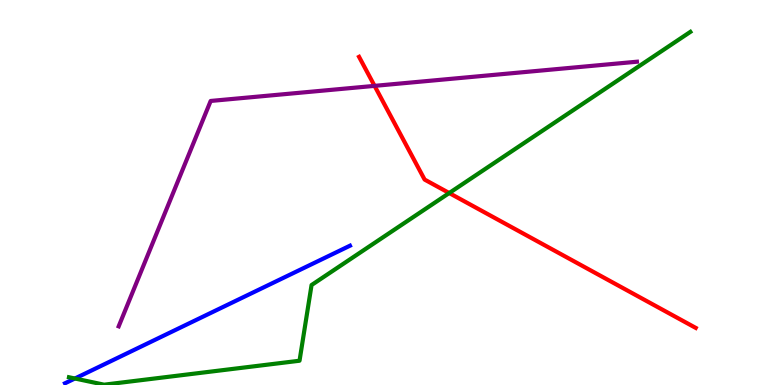[{'lines': ['blue', 'red'], 'intersections': []}, {'lines': ['green', 'red'], 'intersections': [{'x': 5.8, 'y': 4.99}]}, {'lines': ['purple', 'red'], 'intersections': [{'x': 4.83, 'y': 7.77}]}, {'lines': ['blue', 'green'], 'intersections': [{'x': 0.966, 'y': 0.169}]}, {'lines': ['blue', 'purple'], 'intersections': []}, {'lines': ['green', 'purple'], 'intersections': []}]